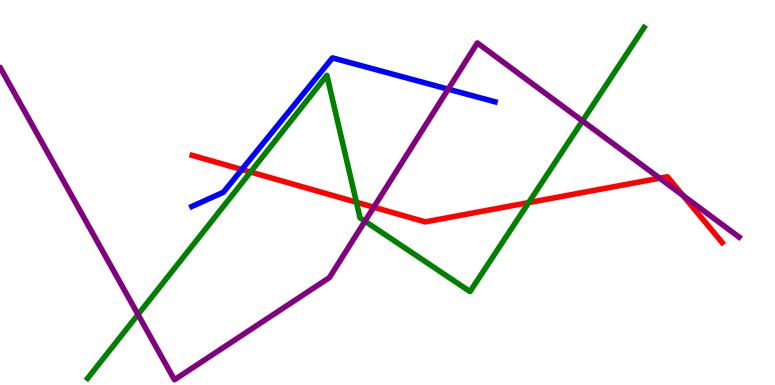[{'lines': ['blue', 'red'], 'intersections': [{'x': 3.12, 'y': 5.6}]}, {'lines': ['green', 'red'], 'intersections': [{'x': 3.23, 'y': 5.53}, {'x': 4.6, 'y': 4.75}, {'x': 6.82, 'y': 4.74}]}, {'lines': ['purple', 'red'], 'intersections': [{'x': 4.82, 'y': 4.62}, {'x': 8.51, 'y': 5.37}, {'x': 8.81, 'y': 4.92}]}, {'lines': ['blue', 'green'], 'intersections': []}, {'lines': ['blue', 'purple'], 'intersections': [{'x': 5.78, 'y': 7.68}]}, {'lines': ['green', 'purple'], 'intersections': [{'x': 1.78, 'y': 1.83}, {'x': 4.71, 'y': 4.25}, {'x': 7.52, 'y': 6.86}]}]